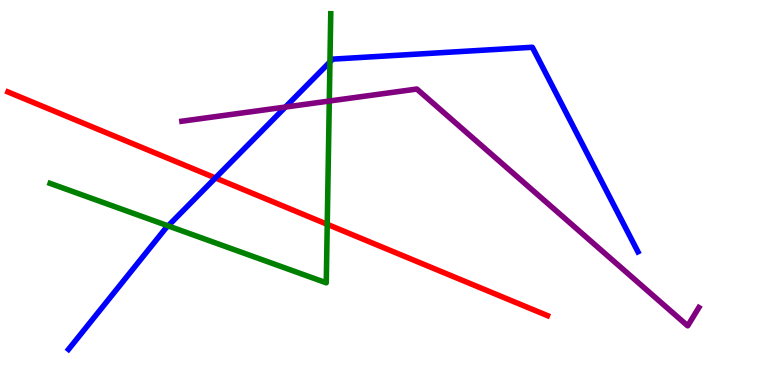[{'lines': ['blue', 'red'], 'intersections': [{'x': 2.78, 'y': 5.38}]}, {'lines': ['green', 'red'], 'intersections': [{'x': 4.22, 'y': 4.17}]}, {'lines': ['purple', 'red'], 'intersections': []}, {'lines': ['blue', 'green'], 'intersections': [{'x': 2.17, 'y': 4.13}, {'x': 4.26, 'y': 8.39}]}, {'lines': ['blue', 'purple'], 'intersections': [{'x': 3.68, 'y': 7.22}]}, {'lines': ['green', 'purple'], 'intersections': [{'x': 4.25, 'y': 7.38}]}]